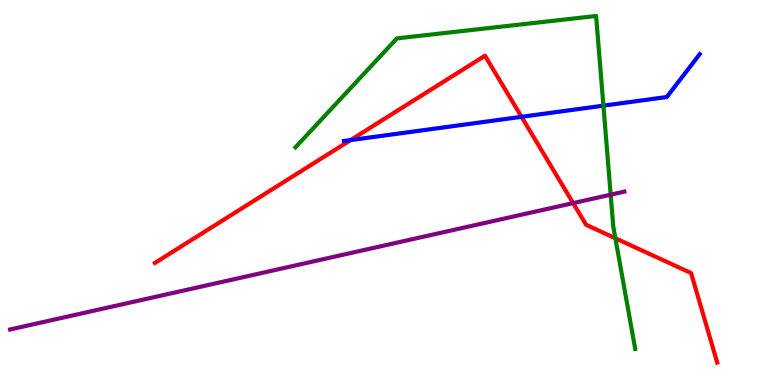[{'lines': ['blue', 'red'], 'intersections': [{'x': 4.52, 'y': 6.36}, {'x': 6.73, 'y': 6.97}]}, {'lines': ['green', 'red'], 'intersections': [{'x': 7.94, 'y': 3.81}]}, {'lines': ['purple', 'red'], 'intersections': [{'x': 7.4, 'y': 4.72}]}, {'lines': ['blue', 'green'], 'intersections': [{'x': 7.79, 'y': 7.26}]}, {'lines': ['blue', 'purple'], 'intersections': []}, {'lines': ['green', 'purple'], 'intersections': [{'x': 7.88, 'y': 4.94}]}]